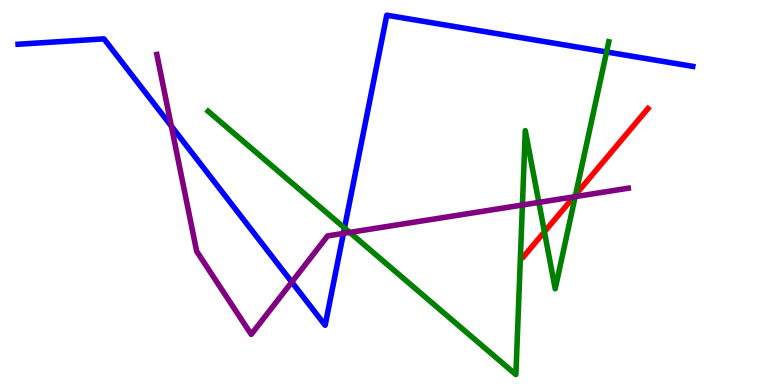[{'lines': ['blue', 'red'], 'intersections': []}, {'lines': ['green', 'red'], 'intersections': [{'x': 7.02, 'y': 3.98}, {'x': 7.43, 'y': 4.94}]}, {'lines': ['purple', 'red'], 'intersections': [{'x': 7.4, 'y': 4.89}]}, {'lines': ['blue', 'green'], 'intersections': [{'x': 4.44, 'y': 4.08}, {'x': 7.83, 'y': 8.65}]}, {'lines': ['blue', 'purple'], 'intersections': [{'x': 2.21, 'y': 6.72}, {'x': 3.77, 'y': 2.67}, {'x': 4.43, 'y': 3.94}]}, {'lines': ['green', 'purple'], 'intersections': [{'x': 4.51, 'y': 3.96}, {'x': 6.74, 'y': 4.68}, {'x': 6.95, 'y': 4.74}, {'x': 7.42, 'y': 4.89}]}]